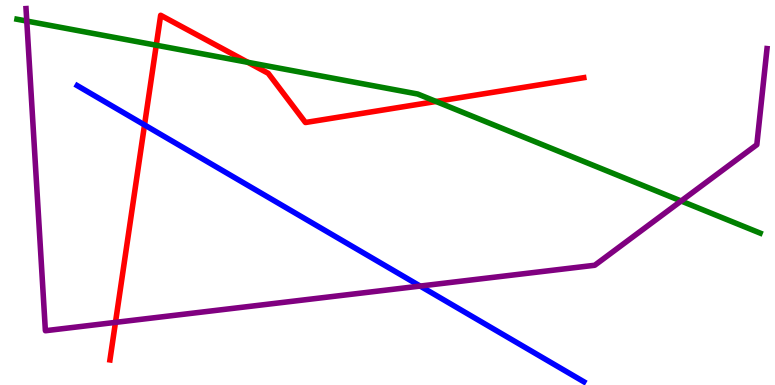[{'lines': ['blue', 'red'], 'intersections': [{'x': 1.86, 'y': 6.75}]}, {'lines': ['green', 'red'], 'intersections': [{'x': 2.02, 'y': 8.83}, {'x': 3.2, 'y': 8.38}, {'x': 5.63, 'y': 7.36}]}, {'lines': ['purple', 'red'], 'intersections': [{'x': 1.49, 'y': 1.63}]}, {'lines': ['blue', 'green'], 'intersections': []}, {'lines': ['blue', 'purple'], 'intersections': [{'x': 5.42, 'y': 2.57}]}, {'lines': ['green', 'purple'], 'intersections': [{'x': 0.345, 'y': 9.45}, {'x': 8.79, 'y': 4.78}]}]